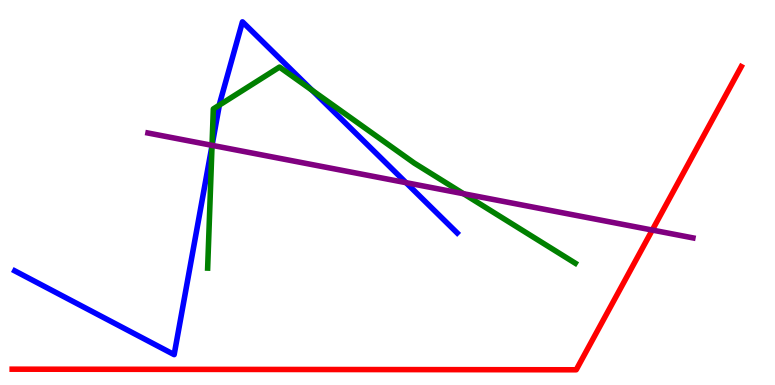[{'lines': ['blue', 'red'], 'intersections': []}, {'lines': ['green', 'red'], 'intersections': []}, {'lines': ['purple', 'red'], 'intersections': [{'x': 8.42, 'y': 4.02}]}, {'lines': ['blue', 'green'], 'intersections': [{'x': 2.74, 'y': 6.22}, {'x': 2.83, 'y': 7.27}, {'x': 4.03, 'y': 7.65}]}, {'lines': ['blue', 'purple'], 'intersections': [{'x': 2.74, 'y': 6.22}, {'x': 5.24, 'y': 5.26}]}, {'lines': ['green', 'purple'], 'intersections': [{'x': 2.74, 'y': 6.22}, {'x': 5.98, 'y': 4.97}]}]